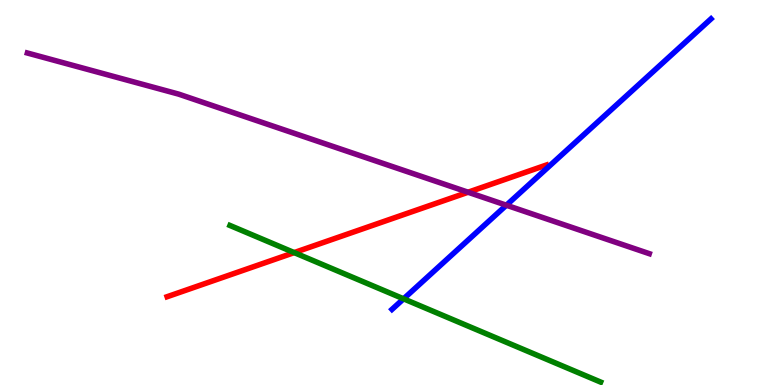[{'lines': ['blue', 'red'], 'intersections': []}, {'lines': ['green', 'red'], 'intersections': [{'x': 3.8, 'y': 3.44}]}, {'lines': ['purple', 'red'], 'intersections': [{'x': 6.04, 'y': 5.01}]}, {'lines': ['blue', 'green'], 'intersections': [{'x': 5.21, 'y': 2.24}]}, {'lines': ['blue', 'purple'], 'intersections': [{'x': 6.53, 'y': 4.67}]}, {'lines': ['green', 'purple'], 'intersections': []}]